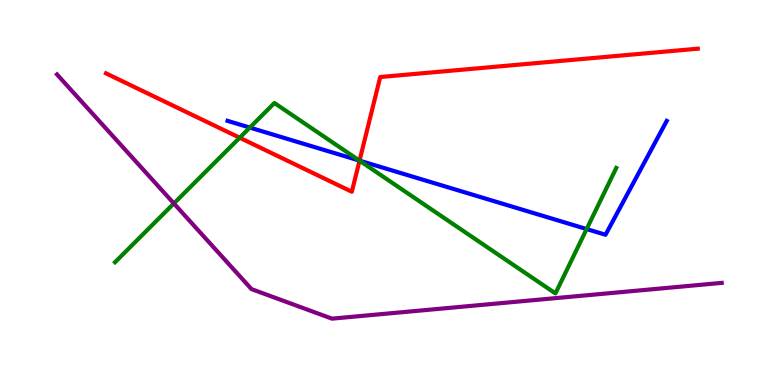[{'lines': ['blue', 'red'], 'intersections': [{'x': 4.64, 'y': 5.83}]}, {'lines': ['green', 'red'], 'intersections': [{'x': 3.09, 'y': 6.42}, {'x': 4.64, 'y': 5.83}]}, {'lines': ['purple', 'red'], 'intersections': []}, {'lines': ['blue', 'green'], 'intersections': [{'x': 3.22, 'y': 6.69}, {'x': 4.64, 'y': 5.83}, {'x': 7.57, 'y': 4.05}]}, {'lines': ['blue', 'purple'], 'intersections': []}, {'lines': ['green', 'purple'], 'intersections': [{'x': 2.24, 'y': 4.72}]}]